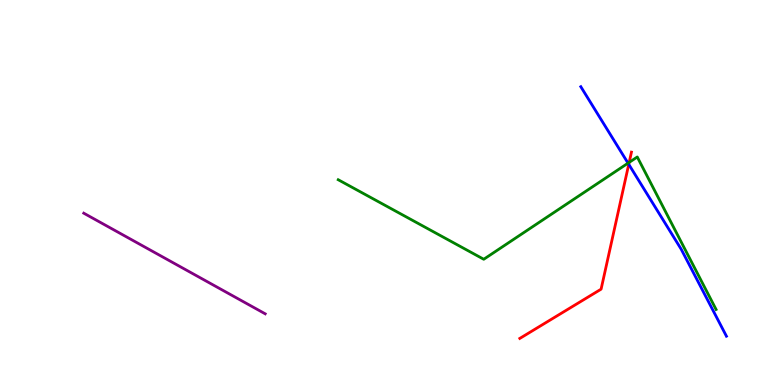[{'lines': ['blue', 'red'], 'intersections': [{'x': 8.11, 'y': 5.73}]}, {'lines': ['green', 'red'], 'intersections': [{'x': 8.12, 'y': 5.78}]}, {'lines': ['purple', 'red'], 'intersections': []}, {'lines': ['blue', 'green'], 'intersections': [{'x': 8.1, 'y': 5.76}]}, {'lines': ['blue', 'purple'], 'intersections': []}, {'lines': ['green', 'purple'], 'intersections': []}]